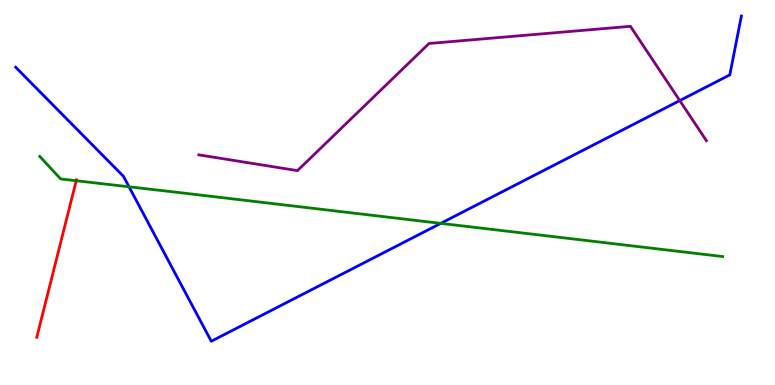[{'lines': ['blue', 'red'], 'intersections': []}, {'lines': ['green', 'red'], 'intersections': [{'x': 0.984, 'y': 5.31}]}, {'lines': ['purple', 'red'], 'intersections': []}, {'lines': ['blue', 'green'], 'intersections': [{'x': 1.66, 'y': 5.15}, {'x': 5.69, 'y': 4.2}]}, {'lines': ['blue', 'purple'], 'intersections': [{'x': 8.77, 'y': 7.39}]}, {'lines': ['green', 'purple'], 'intersections': []}]